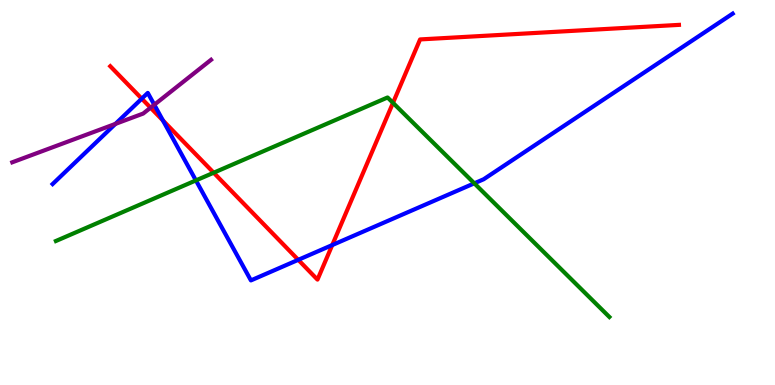[{'lines': ['blue', 'red'], 'intersections': [{'x': 1.83, 'y': 7.44}, {'x': 2.1, 'y': 6.87}, {'x': 3.85, 'y': 3.25}, {'x': 4.29, 'y': 3.63}]}, {'lines': ['green', 'red'], 'intersections': [{'x': 2.76, 'y': 5.51}, {'x': 5.07, 'y': 7.33}]}, {'lines': ['purple', 'red'], 'intersections': [{'x': 1.94, 'y': 7.2}]}, {'lines': ['blue', 'green'], 'intersections': [{'x': 2.53, 'y': 5.31}, {'x': 6.12, 'y': 5.24}]}, {'lines': ['blue', 'purple'], 'intersections': [{'x': 1.49, 'y': 6.78}, {'x': 1.99, 'y': 7.28}]}, {'lines': ['green', 'purple'], 'intersections': []}]